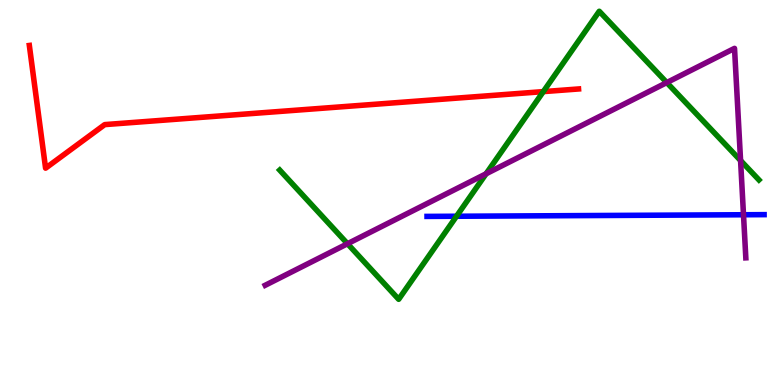[{'lines': ['blue', 'red'], 'intersections': []}, {'lines': ['green', 'red'], 'intersections': [{'x': 7.01, 'y': 7.62}]}, {'lines': ['purple', 'red'], 'intersections': []}, {'lines': ['blue', 'green'], 'intersections': [{'x': 5.89, 'y': 4.38}]}, {'lines': ['blue', 'purple'], 'intersections': [{'x': 9.59, 'y': 4.42}]}, {'lines': ['green', 'purple'], 'intersections': [{'x': 4.48, 'y': 3.67}, {'x': 6.27, 'y': 5.49}, {'x': 8.6, 'y': 7.86}, {'x': 9.56, 'y': 5.83}]}]